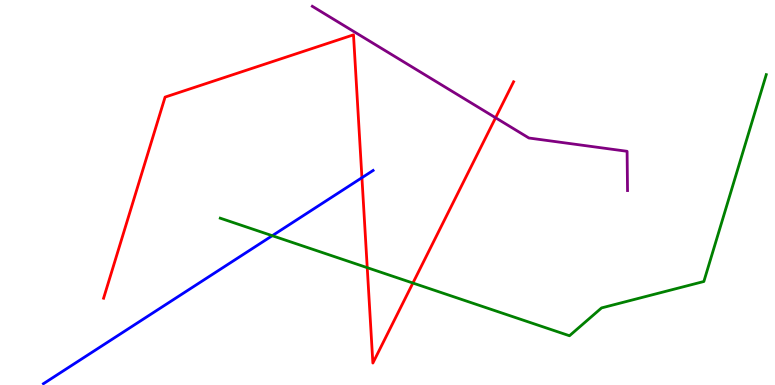[{'lines': ['blue', 'red'], 'intersections': [{'x': 4.67, 'y': 5.38}]}, {'lines': ['green', 'red'], 'intersections': [{'x': 4.74, 'y': 3.05}, {'x': 5.33, 'y': 2.65}]}, {'lines': ['purple', 'red'], 'intersections': [{'x': 6.39, 'y': 6.94}]}, {'lines': ['blue', 'green'], 'intersections': [{'x': 3.51, 'y': 3.88}]}, {'lines': ['blue', 'purple'], 'intersections': []}, {'lines': ['green', 'purple'], 'intersections': []}]